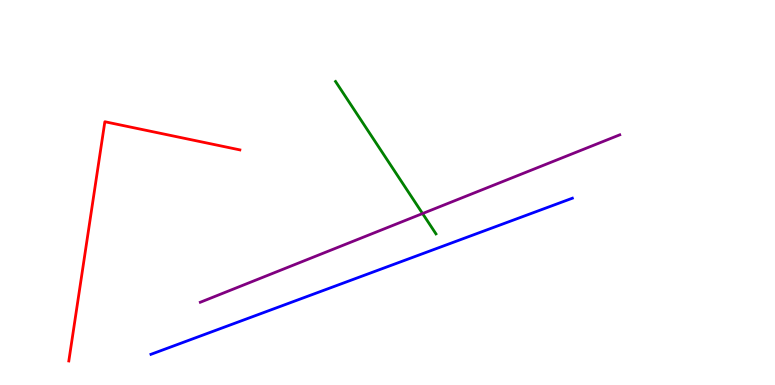[{'lines': ['blue', 'red'], 'intersections': []}, {'lines': ['green', 'red'], 'intersections': []}, {'lines': ['purple', 'red'], 'intersections': []}, {'lines': ['blue', 'green'], 'intersections': []}, {'lines': ['blue', 'purple'], 'intersections': []}, {'lines': ['green', 'purple'], 'intersections': [{'x': 5.45, 'y': 4.45}]}]